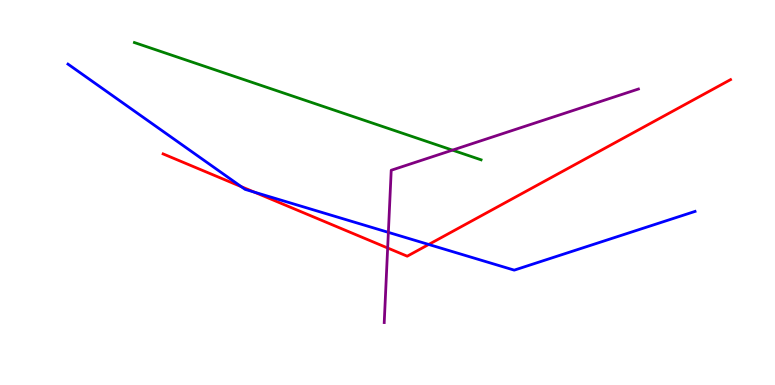[{'lines': ['blue', 'red'], 'intersections': [{'x': 3.11, 'y': 5.15}, {'x': 3.28, 'y': 5.01}, {'x': 5.53, 'y': 3.65}]}, {'lines': ['green', 'red'], 'intersections': []}, {'lines': ['purple', 'red'], 'intersections': [{'x': 5.0, 'y': 3.56}]}, {'lines': ['blue', 'green'], 'intersections': []}, {'lines': ['blue', 'purple'], 'intersections': [{'x': 5.01, 'y': 3.96}]}, {'lines': ['green', 'purple'], 'intersections': [{'x': 5.84, 'y': 6.1}]}]